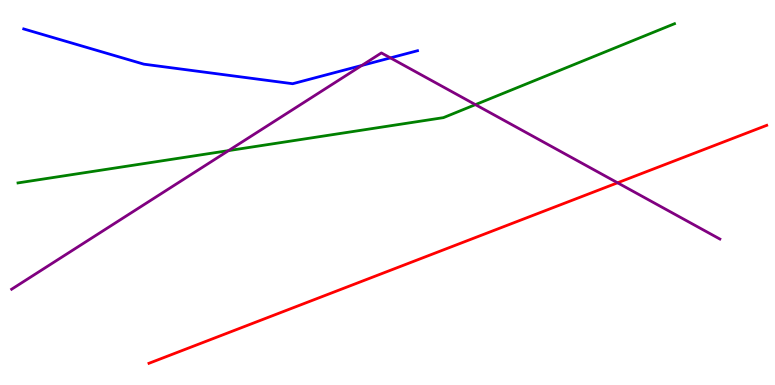[{'lines': ['blue', 'red'], 'intersections': []}, {'lines': ['green', 'red'], 'intersections': []}, {'lines': ['purple', 'red'], 'intersections': [{'x': 7.97, 'y': 5.25}]}, {'lines': ['blue', 'green'], 'intersections': []}, {'lines': ['blue', 'purple'], 'intersections': [{'x': 4.67, 'y': 8.3}, {'x': 5.04, 'y': 8.5}]}, {'lines': ['green', 'purple'], 'intersections': [{'x': 2.95, 'y': 6.09}, {'x': 6.13, 'y': 7.28}]}]